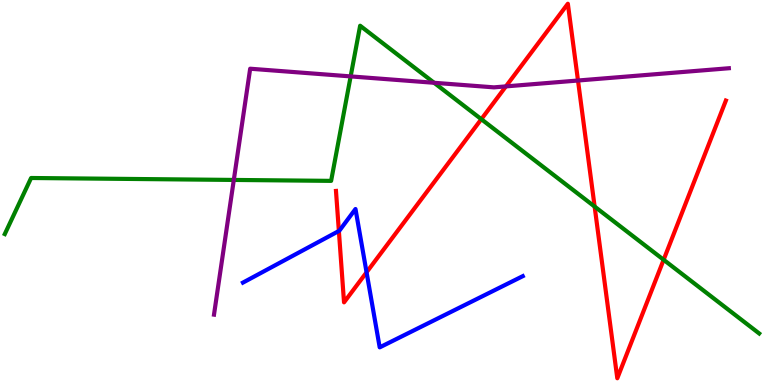[{'lines': ['blue', 'red'], 'intersections': [{'x': 4.37, 'y': 4.0}, {'x': 4.73, 'y': 2.93}]}, {'lines': ['green', 'red'], 'intersections': [{'x': 6.21, 'y': 6.9}, {'x': 7.67, 'y': 4.63}, {'x': 8.56, 'y': 3.25}]}, {'lines': ['purple', 'red'], 'intersections': [{'x': 6.53, 'y': 7.76}, {'x': 7.46, 'y': 7.91}]}, {'lines': ['blue', 'green'], 'intersections': []}, {'lines': ['blue', 'purple'], 'intersections': []}, {'lines': ['green', 'purple'], 'intersections': [{'x': 3.02, 'y': 5.33}, {'x': 4.52, 'y': 8.02}, {'x': 5.6, 'y': 7.85}]}]